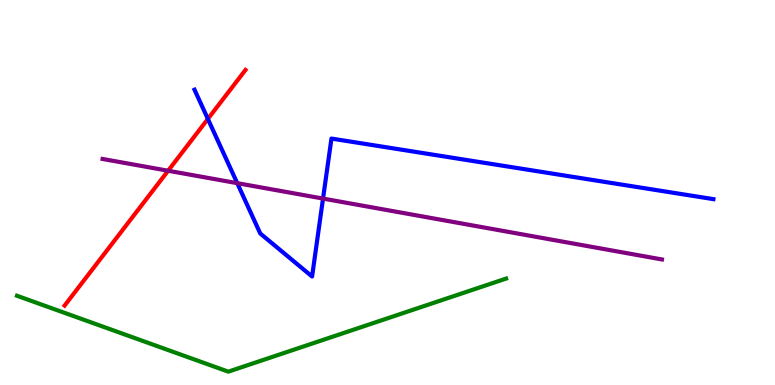[{'lines': ['blue', 'red'], 'intersections': [{'x': 2.68, 'y': 6.91}]}, {'lines': ['green', 'red'], 'intersections': []}, {'lines': ['purple', 'red'], 'intersections': [{'x': 2.17, 'y': 5.57}]}, {'lines': ['blue', 'green'], 'intersections': []}, {'lines': ['blue', 'purple'], 'intersections': [{'x': 3.06, 'y': 5.24}, {'x': 4.17, 'y': 4.84}]}, {'lines': ['green', 'purple'], 'intersections': []}]